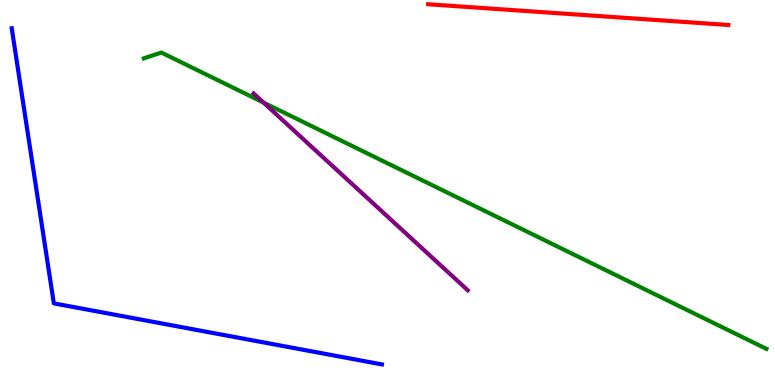[{'lines': ['blue', 'red'], 'intersections': []}, {'lines': ['green', 'red'], 'intersections': []}, {'lines': ['purple', 'red'], 'intersections': []}, {'lines': ['blue', 'green'], 'intersections': []}, {'lines': ['blue', 'purple'], 'intersections': []}, {'lines': ['green', 'purple'], 'intersections': [{'x': 3.4, 'y': 7.34}]}]